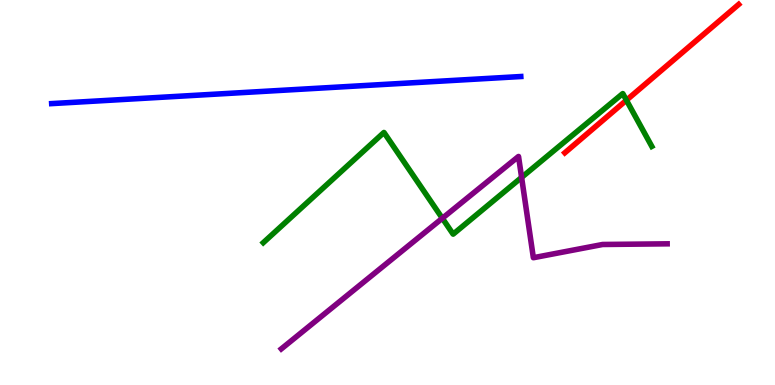[{'lines': ['blue', 'red'], 'intersections': []}, {'lines': ['green', 'red'], 'intersections': [{'x': 8.08, 'y': 7.4}]}, {'lines': ['purple', 'red'], 'intersections': []}, {'lines': ['blue', 'green'], 'intersections': []}, {'lines': ['blue', 'purple'], 'intersections': []}, {'lines': ['green', 'purple'], 'intersections': [{'x': 5.71, 'y': 4.33}, {'x': 6.73, 'y': 5.39}]}]